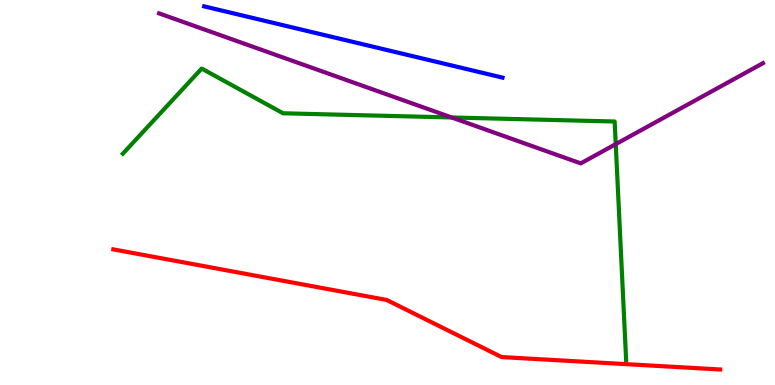[{'lines': ['blue', 'red'], 'intersections': []}, {'lines': ['green', 'red'], 'intersections': []}, {'lines': ['purple', 'red'], 'intersections': []}, {'lines': ['blue', 'green'], 'intersections': []}, {'lines': ['blue', 'purple'], 'intersections': []}, {'lines': ['green', 'purple'], 'intersections': [{'x': 5.83, 'y': 6.95}, {'x': 7.95, 'y': 6.26}]}]